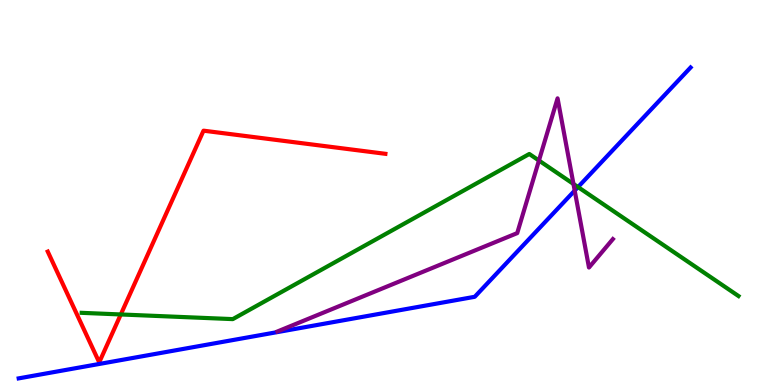[{'lines': ['blue', 'red'], 'intersections': []}, {'lines': ['green', 'red'], 'intersections': [{'x': 1.56, 'y': 1.83}]}, {'lines': ['purple', 'red'], 'intersections': []}, {'lines': ['blue', 'green'], 'intersections': [{'x': 7.46, 'y': 5.14}]}, {'lines': ['blue', 'purple'], 'intersections': [{'x': 7.42, 'y': 5.05}]}, {'lines': ['green', 'purple'], 'intersections': [{'x': 6.95, 'y': 5.83}, {'x': 7.4, 'y': 5.22}]}]